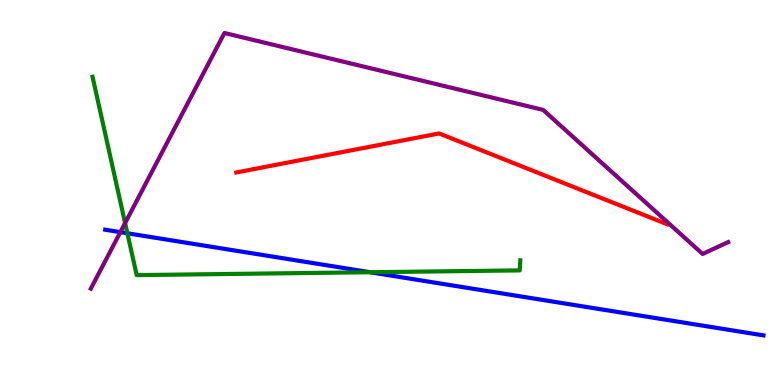[{'lines': ['blue', 'red'], 'intersections': []}, {'lines': ['green', 'red'], 'intersections': []}, {'lines': ['purple', 'red'], 'intersections': []}, {'lines': ['blue', 'green'], 'intersections': [{'x': 1.64, 'y': 3.94}, {'x': 4.78, 'y': 2.93}]}, {'lines': ['blue', 'purple'], 'intersections': [{'x': 1.55, 'y': 3.97}]}, {'lines': ['green', 'purple'], 'intersections': [{'x': 1.61, 'y': 4.21}]}]